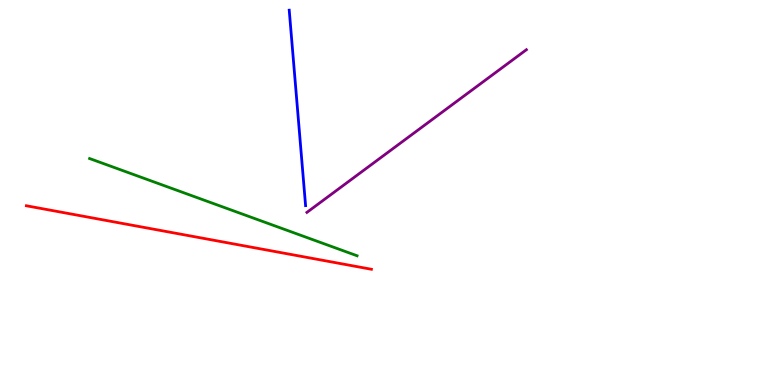[{'lines': ['blue', 'red'], 'intersections': []}, {'lines': ['green', 'red'], 'intersections': []}, {'lines': ['purple', 'red'], 'intersections': []}, {'lines': ['blue', 'green'], 'intersections': []}, {'lines': ['blue', 'purple'], 'intersections': []}, {'lines': ['green', 'purple'], 'intersections': []}]